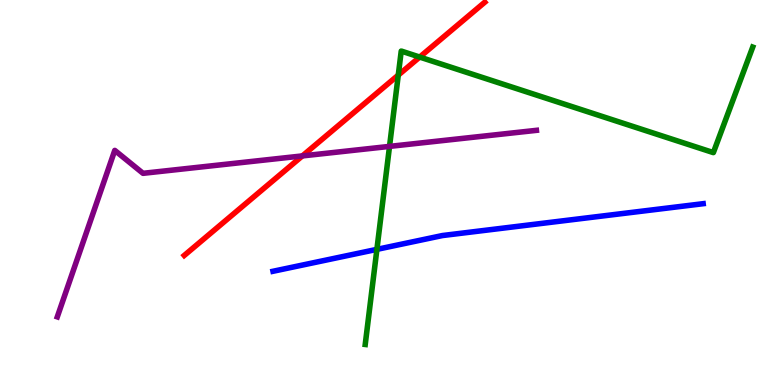[{'lines': ['blue', 'red'], 'intersections': []}, {'lines': ['green', 'red'], 'intersections': [{'x': 5.14, 'y': 8.05}, {'x': 5.42, 'y': 8.52}]}, {'lines': ['purple', 'red'], 'intersections': [{'x': 3.9, 'y': 5.95}]}, {'lines': ['blue', 'green'], 'intersections': [{'x': 4.86, 'y': 3.52}]}, {'lines': ['blue', 'purple'], 'intersections': []}, {'lines': ['green', 'purple'], 'intersections': [{'x': 5.03, 'y': 6.2}]}]